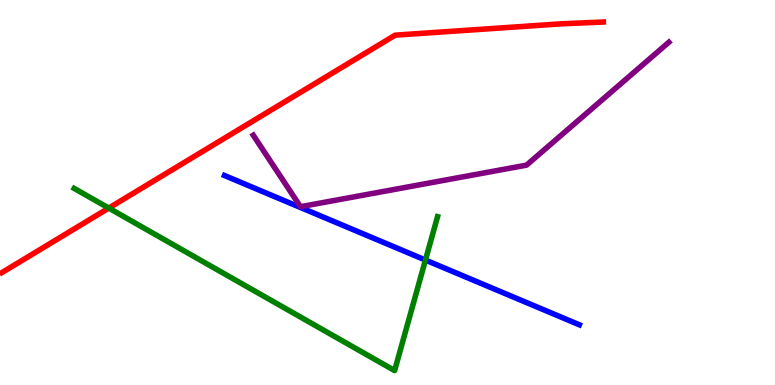[{'lines': ['blue', 'red'], 'intersections': []}, {'lines': ['green', 'red'], 'intersections': [{'x': 1.4, 'y': 4.6}]}, {'lines': ['purple', 'red'], 'intersections': []}, {'lines': ['blue', 'green'], 'intersections': [{'x': 5.49, 'y': 3.25}]}, {'lines': ['blue', 'purple'], 'intersections': []}, {'lines': ['green', 'purple'], 'intersections': []}]